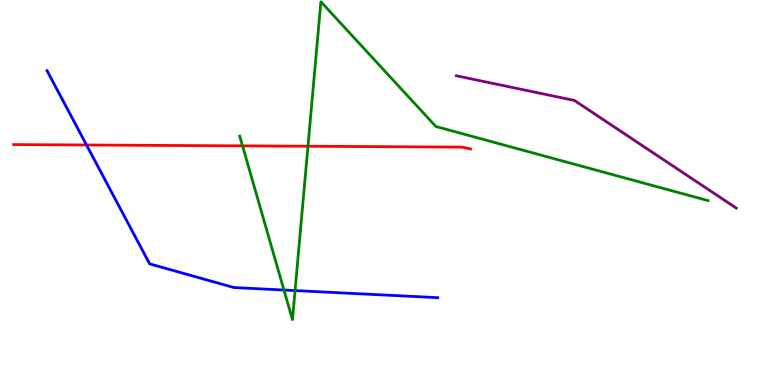[{'lines': ['blue', 'red'], 'intersections': [{'x': 1.12, 'y': 6.23}]}, {'lines': ['green', 'red'], 'intersections': [{'x': 3.13, 'y': 6.21}, {'x': 3.97, 'y': 6.2}]}, {'lines': ['purple', 'red'], 'intersections': []}, {'lines': ['blue', 'green'], 'intersections': [{'x': 3.66, 'y': 2.47}, {'x': 3.81, 'y': 2.45}]}, {'lines': ['blue', 'purple'], 'intersections': []}, {'lines': ['green', 'purple'], 'intersections': []}]